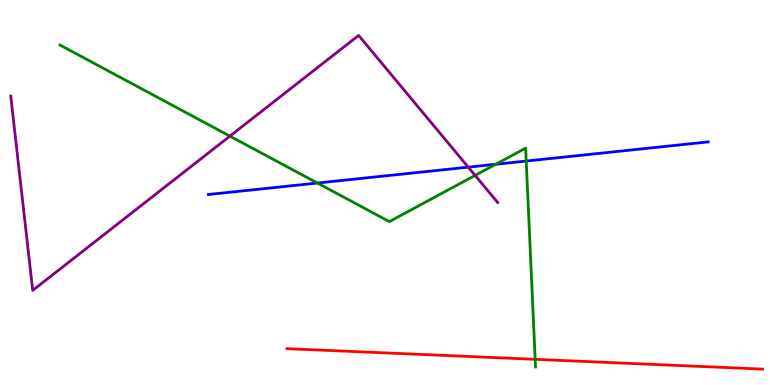[{'lines': ['blue', 'red'], 'intersections': []}, {'lines': ['green', 'red'], 'intersections': [{'x': 6.91, 'y': 0.667}]}, {'lines': ['purple', 'red'], 'intersections': []}, {'lines': ['blue', 'green'], 'intersections': [{'x': 4.1, 'y': 5.25}, {'x': 6.4, 'y': 5.73}, {'x': 6.79, 'y': 5.82}]}, {'lines': ['blue', 'purple'], 'intersections': [{'x': 6.04, 'y': 5.66}]}, {'lines': ['green', 'purple'], 'intersections': [{'x': 2.97, 'y': 6.46}, {'x': 6.13, 'y': 5.44}]}]